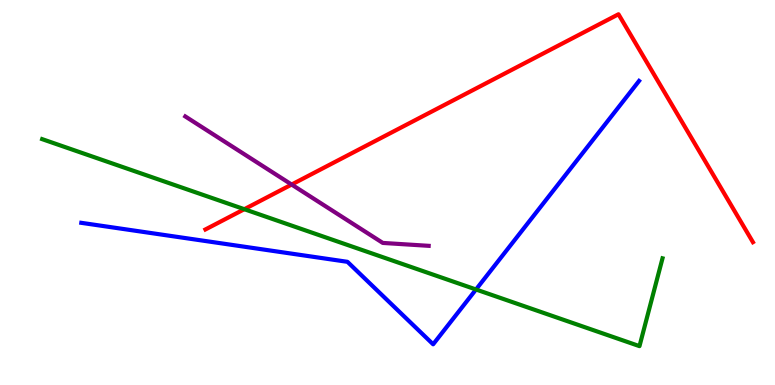[{'lines': ['blue', 'red'], 'intersections': []}, {'lines': ['green', 'red'], 'intersections': [{'x': 3.15, 'y': 4.57}]}, {'lines': ['purple', 'red'], 'intersections': [{'x': 3.76, 'y': 5.21}]}, {'lines': ['blue', 'green'], 'intersections': [{'x': 6.14, 'y': 2.48}]}, {'lines': ['blue', 'purple'], 'intersections': []}, {'lines': ['green', 'purple'], 'intersections': []}]